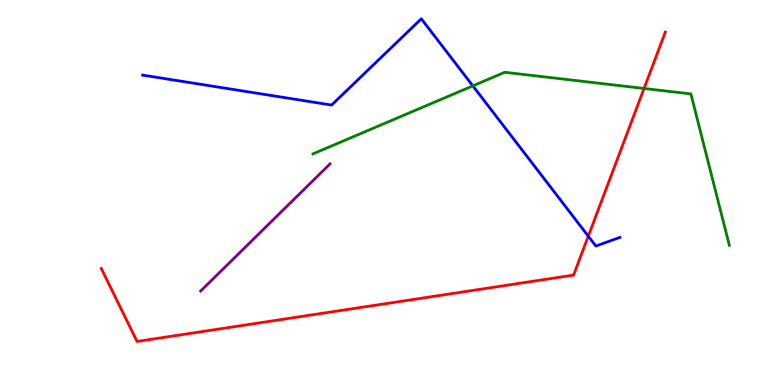[{'lines': ['blue', 'red'], 'intersections': [{'x': 7.59, 'y': 3.87}]}, {'lines': ['green', 'red'], 'intersections': [{'x': 8.31, 'y': 7.7}]}, {'lines': ['purple', 'red'], 'intersections': []}, {'lines': ['blue', 'green'], 'intersections': [{'x': 6.1, 'y': 7.77}]}, {'lines': ['blue', 'purple'], 'intersections': []}, {'lines': ['green', 'purple'], 'intersections': []}]